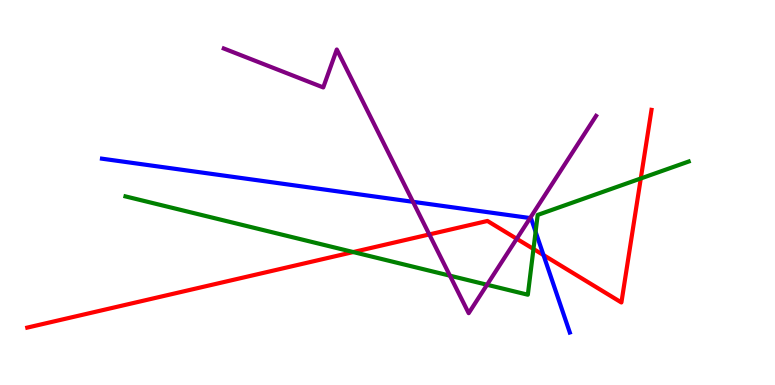[{'lines': ['blue', 'red'], 'intersections': [{'x': 7.01, 'y': 3.37}]}, {'lines': ['green', 'red'], 'intersections': [{'x': 4.56, 'y': 3.45}, {'x': 6.88, 'y': 3.53}, {'x': 8.27, 'y': 5.36}]}, {'lines': ['purple', 'red'], 'intersections': [{'x': 5.54, 'y': 3.91}, {'x': 6.67, 'y': 3.8}]}, {'lines': ['blue', 'green'], 'intersections': [{'x': 6.91, 'y': 3.98}]}, {'lines': ['blue', 'purple'], 'intersections': [{'x': 5.33, 'y': 4.76}, {'x': 6.84, 'y': 4.34}]}, {'lines': ['green', 'purple'], 'intersections': [{'x': 5.81, 'y': 2.84}, {'x': 6.28, 'y': 2.6}]}]